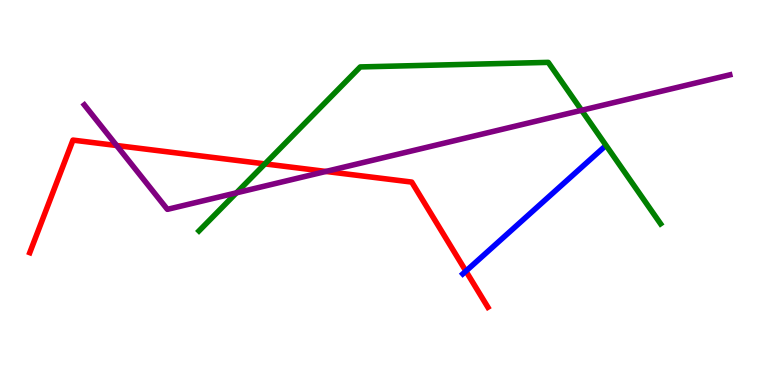[{'lines': ['blue', 'red'], 'intersections': [{'x': 6.01, 'y': 2.96}]}, {'lines': ['green', 'red'], 'intersections': [{'x': 3.42, 'y': 5.74}]}, {'lines': ['purple', 'red'], 'intersections': [{'x': 1.5, 'y': 6.22}, {'x': 4.21, 'y': 5.55}]}, {'lines': ['blue', 'green'], 'intersections': []}, {'lines': ['blue', 'purple'], 'intersections': []}, {'lines': ['green', 'purple'], 'intersections': [{'x': 3.05, 'y': 4.99}, {'x': 7.5, 'y': 7.14}]}]